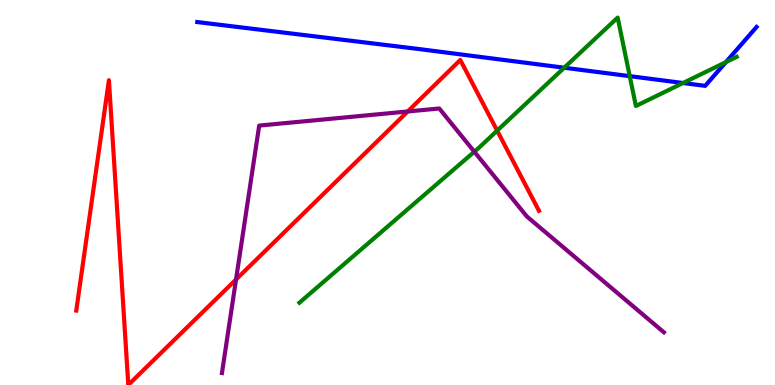[{'lines': ['blue', 'red'], 'intersections': []}, {'lines': ['green', 'red'], 'intersections': [{'x': 6.41, 'y': 6.61}]}, {'lines': ['purple', 'red'], 'intersections': [{'x': 3.05, 'y': 2.74}, {'x': 5.26, 'y': 7.1}]}, {'lines': ['blue', 'green'], 'intersections': [{'x': 7.28, 'y': 8.24}, {'x': 8.13, 'y': 8.02}, {'x': 8.81, 'y': 7.84}, {'x': 9.37, 'y': 8.39}]}, {'lines': ['blue', 'purple'], 'intersections': []}, {'lines': ['green', 'purple'], 'intersections': [{'x': 6.12, 'y': 6.06}]}]